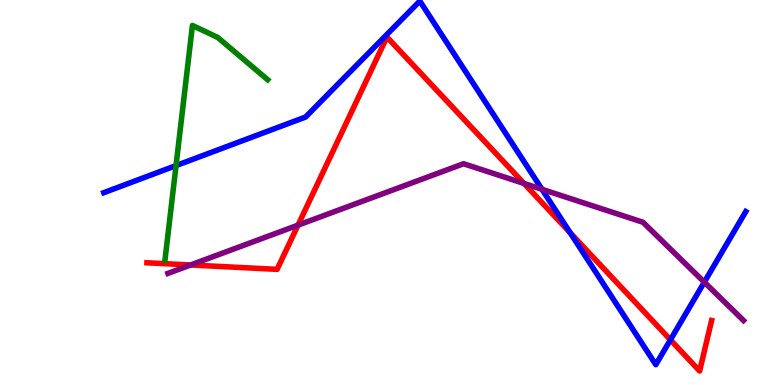[{'lines': ['blue', 'red'], 'intersections': [{'x': 7.36, 'y': 3.95}, {'x': 8.65, 'y': 1.17}]}, {'lines': ['green', 'red'], 'intersections': []}, {'lines': ['purple', 'red'], 'intersections': [{'x': 2.46, 'y': 3.12}, {'x': 3.85, 'y': 4.15}, {'x': 6.76, 'y': 5.24}]}, {'lines': ['blue', 'green'], 'intersections': [{'x': 2.27, 'y': 5.7}]}, {'lines': ['blue', 'purple'], 'intersections': [{'x': 6.99, 'y': 5.08}, {'x': 9.09, 'y': 2.67}]}, {'lines': ['green', 'purple'], 'intersections': []}]